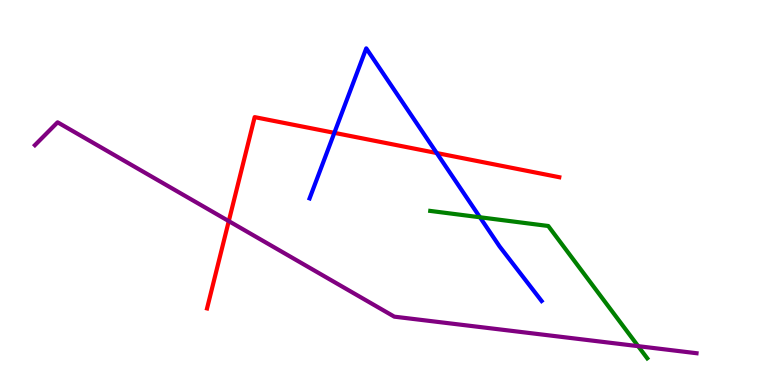[{'lines': ['blue', 'red'], 'intersections': [{'x': 4.31, 'y': 6.55}, {'x': 5.64, 'y': 6.02}]}, {'lines': ['green', 'red'], 'intersections': []}, {'lines': ['purple', 'red'], 'intersections': [{'x': 2.95, 'y': 4.26}]}, {'lines': ['blue', 'green'], 'intersections': [{'x': 6.19, 'y': 4.36}]}, {'lines': ['blue', 'purple'], 'intersections': []}, {'lines': ['green', 'purple'], 'intersections': [{'x': 8.23, 'y': 1.01}]}]